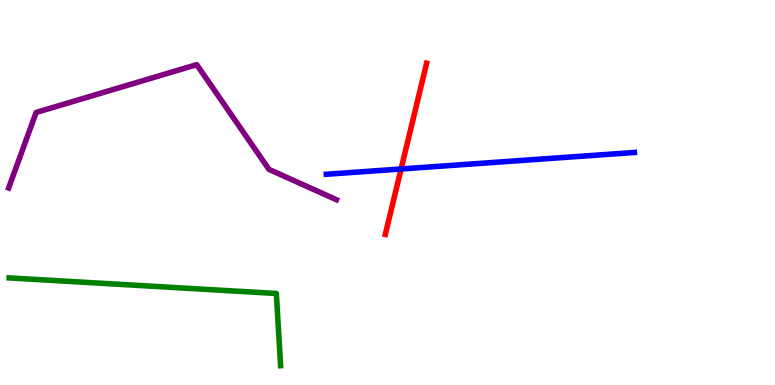[{'lines': ['blue', 'red'], 'intersections': [{'x': 5.18, 'y': 5.61}]}, {'lines': ['green', 'red'], 'intersections': []}, {'lines': ['purple', 'red'], 'intersections': []}, {'lines': ['blue', 'green'], 'intersections': []}, {'lines': ['blue', 'purple'], 'intersections': []}, {'lines': ['green', 'purple'], 'intersections': []}]